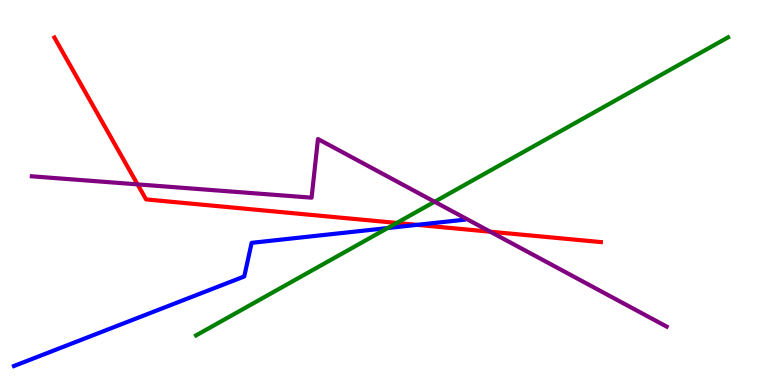[{'lines': ['blue', 'red'], 'intersections': [{'x': 5.38, 'y': 4.16}]}, {'lines': ['green', 'red'], 'intersections': [{'x': 5.12, 'y': 4.21}]}, {'lines': ['purple', 'red'], 'intersections': [{'x': 1.78, 'y': 5.21}, {'x': 6.33, 'y': 3.98}]}, {'lines': ['blue', 'green'], 'intersections': [{'x': 5.0, 'y': 4.08}]}, {'lines': ['blue', 'purple'], 'intersections': []}, {'lines': ['green', 'purple'], 'intersections': [{'x': 5.61, 'y': 4.76}]}]